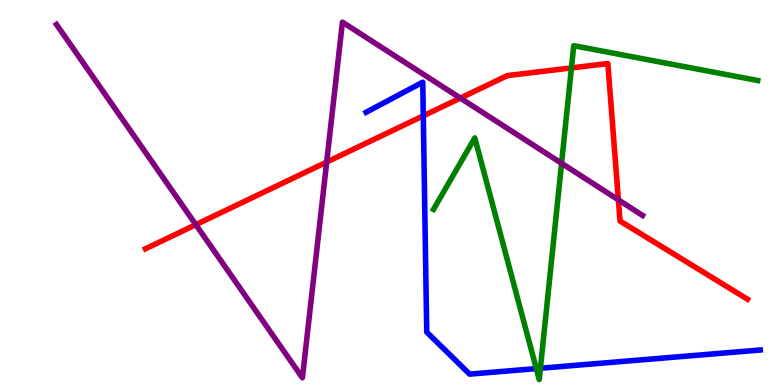[{'lines': ['blue', 'red'], 'intersections': [{'x': 5.46, 'y': 6.99}]}, {'lines': ['green', 'red'], 'intersections': [{'x': 7.37, 'y': 8.24}]}, {'lines': ['purple', 'red'], 'intersections': [{'x': 2.53, 'y': 4.16}, {'x': 4.22, 'y': 5.79}, {'x': 5.94, 'y': 7.45}, {'x': 7.98, 'y': 4.81}]}, {'lines': ['blue', 'green'], 'intersections': [{'x': 6.92, 'y': 0.426}, {'x': 6.97, 'y': 0.435}]}, {'lines': ['blue', 'purple'], 'intersections': []}, {'lines': ['green', 'purple'], 'intersections': [{'x': 7.25, 'y': 5.76}]}]